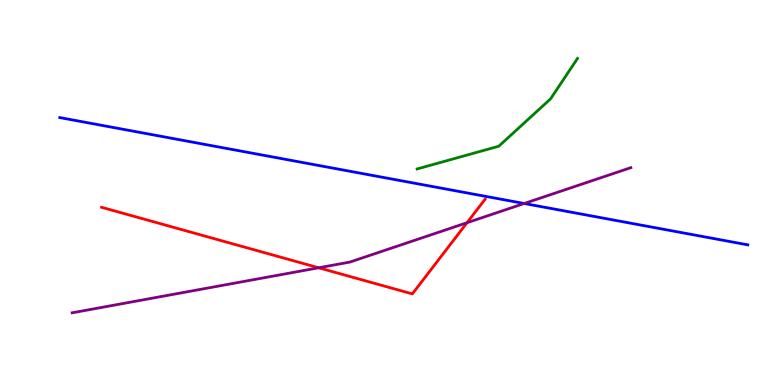[{'lines': ['blue', 'red'], 'intersections': []}, {'lines': ['green', 'red'], 'intersections': []}, {'lines': ['purple', 'red'], 'intersections': [{'x': 4.11, 'y': 3.04}, {'x': 6.03, 'y': 4.22}]}, {'lines': ['blue', 'green'], 'intersections': []}, {'lines': ['blue', 'purple'], 'intersections': [{'x': 6.76, 'y': 4.71}]}, {'lines': ['green', 'purple'], 'intersections': []}]